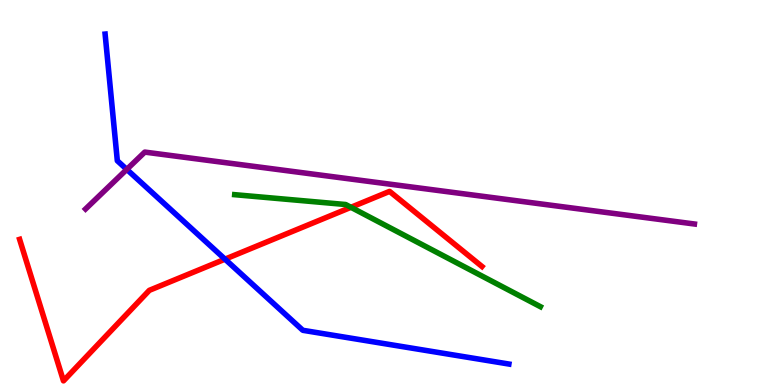[{'lines': ['blue', 'red'], 'intersections': [{'x': 2.9, 'y': 3.27}]}, {'lines': ['green', 'red'], 'intersections': [{'x': 4.53, 'y': 4.62}]}, {'lines': ['purple', 'red'], 'intersections': []}, {'lines': ['blue', 'green'], 'intersections': []}, {'lines': ['blue', 'purple'], 'intersections': [{'x': 1.64, 'y': 5.6}]}, {'lines': ['green', 'purple'], 'intersections': []}]